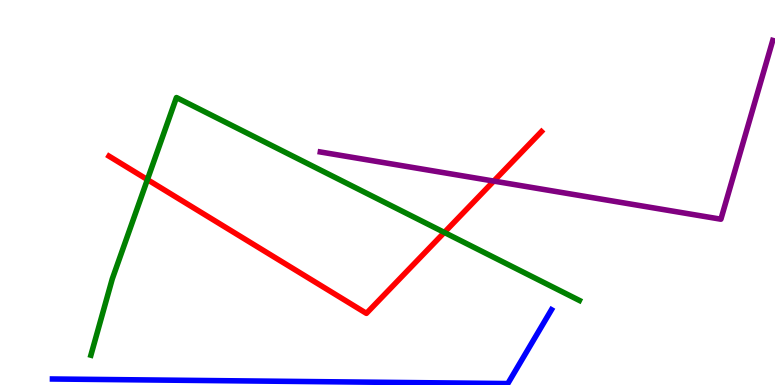[{'lines': ['blue', 'red'], 'intersections': []}, {'lines': ['green', 'red'], 'intersections': [{'x': 1.9, 'y': 5.33}, {'x': 5.73, 'y': 3.96}]}, {'lines': ['purple', 'red'], 'intersections': [{'x': 6.37, 'y': 5.3}]}, {'lines': ['blue', 'green'], 'intersections': []}, {'lines': ['blue', 'purple'], 'intersections': []}, {'lines': ['green', 'purple'], 'intersections': []}]